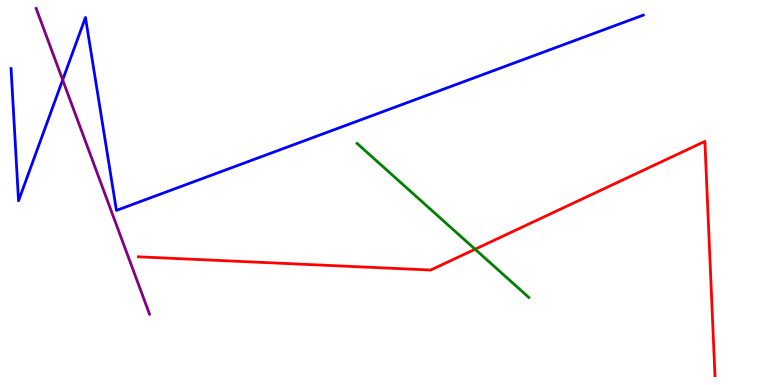[{'lines': ['blue', 'red'], 'intersections': []}, {'lines': ['green', 'red'], 'intersections': [{'x': 6.13, 'y': 3.53}]}, {'lines': ['purple', 'red'], 'intersections': []}, {'lines': ['blue', 'green'], 'intersections': []}, {'lines': ['blue', 'purple'], 'intersections': [{'x': 0.809, 'y': 7.92}]}, {'lines': ['green', 'purple'], 'intersections': []}]